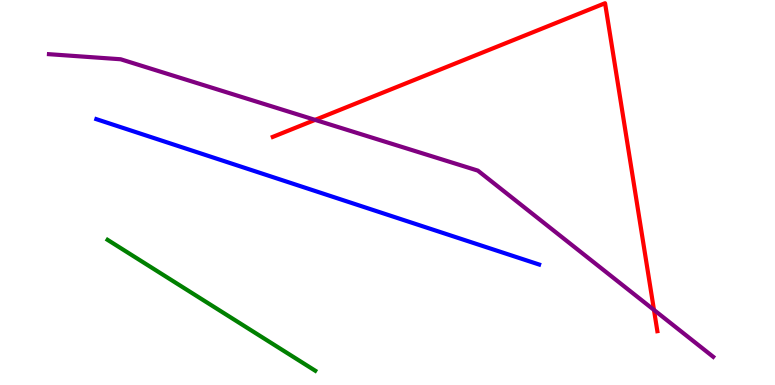[{'lines': ['blue', 'red'], 'intersections': []}, {'lines': ['green', 'red'], 'intersections': []}, {'lines': ['purple', 'red'], 'intersections': [{'x': 4.07, 'y': 6.89}, {'x': 8.44, 'y': 1.95}]}, {'lines': ['blue', 'green'], 'intersections': []}, {'lines': ['blue', 'purple'], 'intersections': []}, {'lines': ['green', 'purple'], 'intersections': []}]